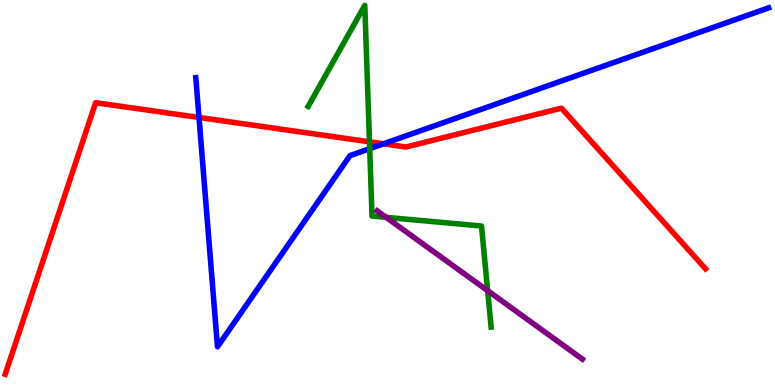[{'lines': ['blue', 'red'], 'intersections': [{'x': 2.57, 'y': 6.95}, {'x': 4.95, 'y': 6.26}]}, {'lines': ['green', 'red'], 'intersections': [{'x': 4.77, 'y': 6.32}]}, {'lines': ['purple', 'red'], 'intersections': []}, {'lines': ['blue', 'green'], 'intersections': [{'x': 4.77, 'y': 6.14}]}, {'lines': ['blue', 'purple'], 'intersections': []}, {'lines': ['green', 'purple'], 'intersections': [{'x': 4.98, 'y': 4.35}, {'x': 6.29, 'y': 2.45}]}]